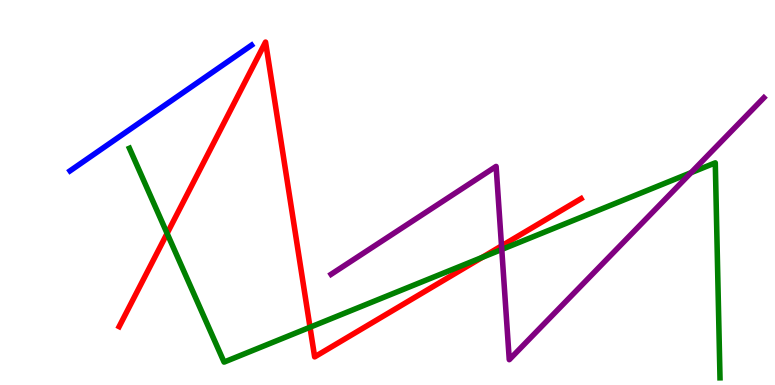[{'lines': ['blue', 'red'], 'intersections': []}, {'lines': ['green', 'red'], 'intersections': [{'x': 2.16, 'y': 3.94}, {'x': 4.0, 'y': 1.5}, {'x': 6.22, 'y': 3.31}]}, {'lines': ['purple', 'red'], 'intersections': [{'x': 6.47, 'y': 3.61}]}, {'lines': ['blue', 'green'], 'intersections': []}, {'lines': ['blue', 'purple'], 'intersections': []}, {'lines': ['green', 'purple'], 'intersections': [{'x': 6.47, 'y': 3.52}, {'x': 8.92, 'y': 5.51}]}]